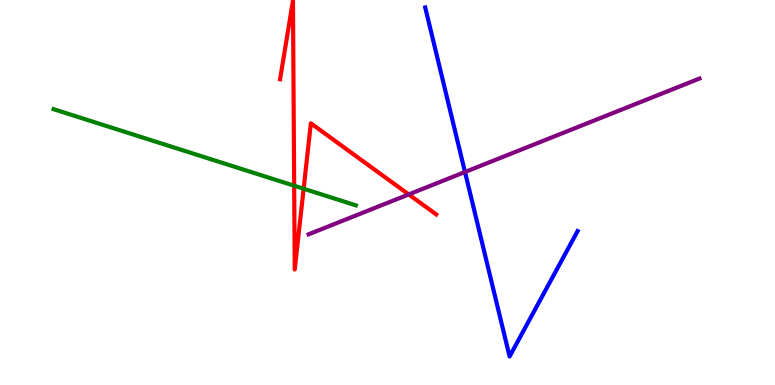[{'lines': ['blue', 'red'], 'intersections': []}, {'lines': ['green', 'red'], 'intersections': [{'x': 3.8, 'y': 5.18}, {'x': 3.92, 'y': 5.1}]}, {'lines': ['purple', 'red'], 'intersections': [{'x': 5.27, 'y': 4.95}]}, {'lines': ['blue', 'green'], 'intersections': []}, {'lines': ['blue', 'purple'], 'intersections': [{'x': 6.0, 'y': 5.53}]}, {'lines': ['green', 'purple'], 'intersections': []}]